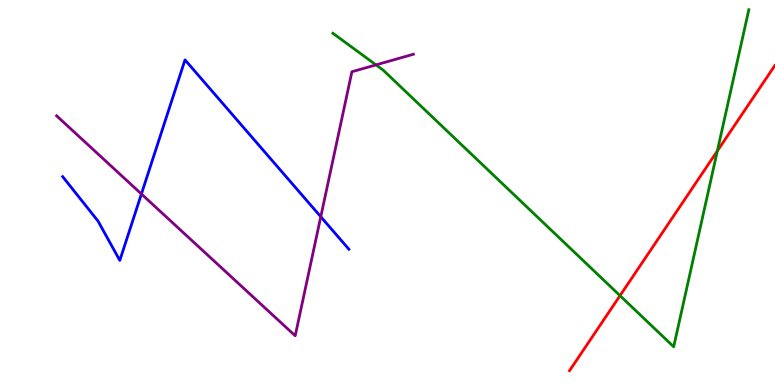[{'lines': ['blue', 'red'], 'intersections': []}, {'lines': ['green', 'red'], 'intersections': [{'x': 8.0, 'y': 2.32}, {'x': 9.26, 'y': 6.08}]}, {'lines': ['purple', 'red'], 'intersections': []}, {'lines': ['blue', 'green'], 'intersections': []}, {'lines': ['blue', 'purple'], 'intersections': [{'x': 1.82, 'y': 4.96}, {'x': 4.14, 'y': 4.37}]}, {'lines': ['green', 'purple'], 'intersections': [{'x': 4.85, 'y': 8.31}]}]